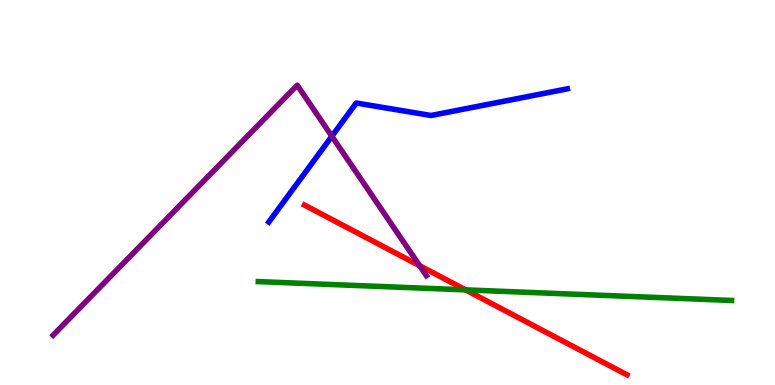[{'lines': ['blue', 'red'], 'intersections': []}, {'lines': ['green', 'red'], 'intersections': [{'x': 6.01, 'y': 2.47}]}, {'lines': ['purple', 'red'], 'intersections': [{'x': 5.41, 'y': 3.1}]}, {'lines': ['blue', 'green'], 'intersections': []}, {'lines': ['blue', 'purple'], 'intersections': [{'x': 4.28, 'y': 6.46}]}, {'lines': ['green', 'purple'], 'intersections': []}]